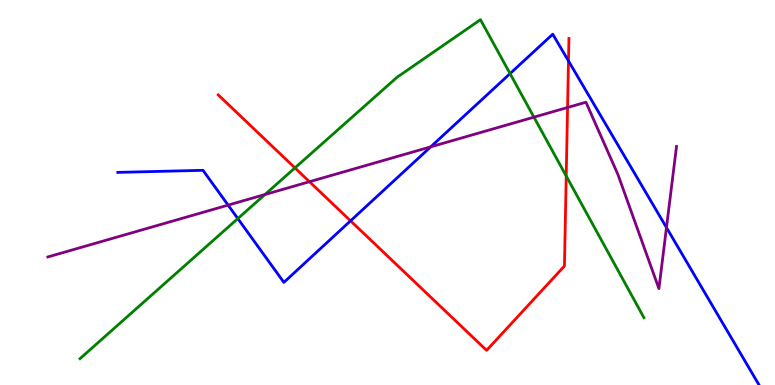[{'lines': ['blue', 'red'], 'intersections': [{'x': 4.52, 'y': 4.26}, {'x': 7.34, 'y': 8.42}]}, {'lines': ['green', 'red'], 'intersections': [{'x': 3.81, 'y': 5.64}, {'x': 7.31, 'y': 5.43}]}, {'lines': ['purple', 'red'], 'intersections': [{'x': 3.99, 'y': 5.28}, {'x': 7.32, 'y': 7.21}]}, {'lines': ['blue', 'green'], 'intersections': [{'x': 3.07, 'y': 4.32}, {'x': 6.58, 'y': 8.09}]}, {'lines': ['blue', 'purple'], 'intersections': [{'x': 2.94, 'y': 4.67}, {'x': 5.56, 'y': 6.19}, {'x': 8.6, 'y': 4.09}]}, {'lines': ['green', 'purple'], 'intersections': [{'x': 3.42, 'y': 4.95}, {'x': 6.89, 'y': 6.96}]}]